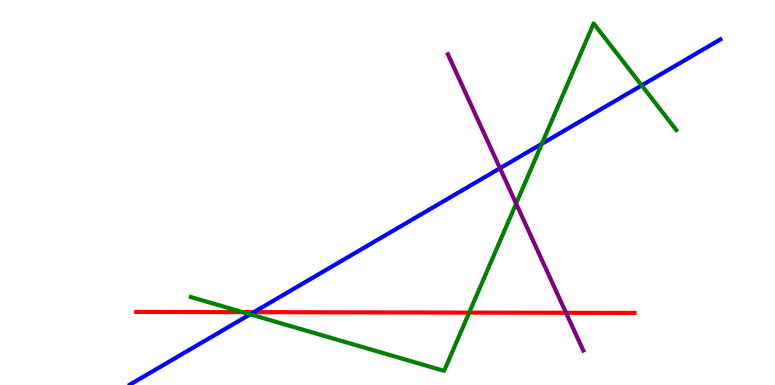[{'lines': ['blue', 'red'], 'intersections': [{'x': 3.28, 'y': 1.89}]}, {'lines': ['green', 'red'], 'intersections': [{'x': 3.13, 'y': 1.89}, {'x': 6.05, 'y': 1.88}]}, {'lines': ['purple', 'red'], 'intersections': [{'x': 7.3, 'y': 1.88}]}, {'lines': ['blue', 'green'], 'intersections': [{'x': 3.23, 'y': 1.84}, {'x': 6.99, 'y': 6.27}, {'x': 8.28, 'y': 7.78}]}, {'lines': ['blue', 'purple'], 'intersections': [{'x': 6.45, 'y': 5.63}]}, {'lines': ['green', 'purple'], 'intersections': [{'x': 6.66, 'y': 4.71}]}]